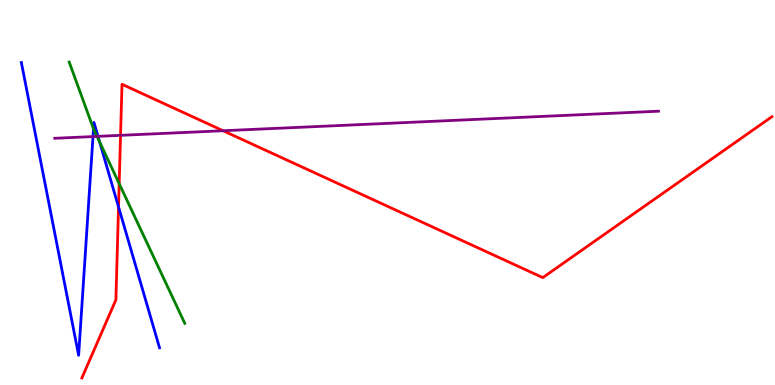[{'lines': ['blue', 'red'], 'intersections': [{'x': 1.53, 'y': 4.63}]}, {'lines': ['green', 'red'], 'intersections': [{'x': 1.54, 'y': 5.23}]}, {'lines': ['purple', 'red'], 'intersections': [{'x': 1.56, 'y': 6.48}, {'x': 2.88, 'y': 6.6}]}, {'lines': ['blue', 'green'], 'intersections': [{'x': 1.21, 'y': 6.65}, {'x': 1.29, 'y': 6.31}]}, {'lines': ['blue', 'purple'], 'intersections': [{'x': 1.2, 'y': 6.45}, {'x': 1.26, 'y': 6.46}]}, {'lines': ['green', 'purple'], 'intersections': [{'x': 1.25, 'y': 6.46}]}]